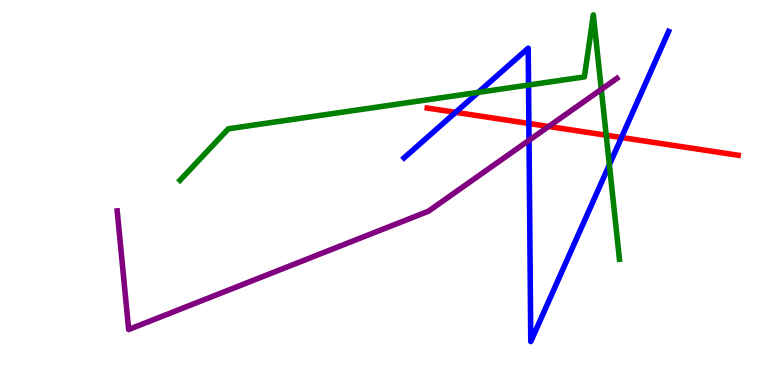[{'lines': ['blue', 'red'], 'intersections': [{'x': 5.88, 'y': 7.08}, {'x': 6.82, 'y': 6.79}, {'x': 8.02, 'y': 6.43}]}, {'lines': ['green', 'red'], 'intersections': [{'x': 7.82, 'y': 6.49}]}, {'lines': ['purple', 'red'], 'intersections': [{'x': 7.08, 'y': 6.71}]}, {'lines': ['blue', 'green'], 'intersections': [{'x': 6.17, 'y': 7.6}, {'x': 6.82, 'y': 7.79}, {'x': 7.86, 'y': 5.72}]}, {'lines': ['blue', 'purple'], 'intersections': [{'x': 6.83, 'y': 6.36}]}, {'lines': ['green', 'purple'], 'intersections': [{'x': 7.76, 'y': 7.68}]}]